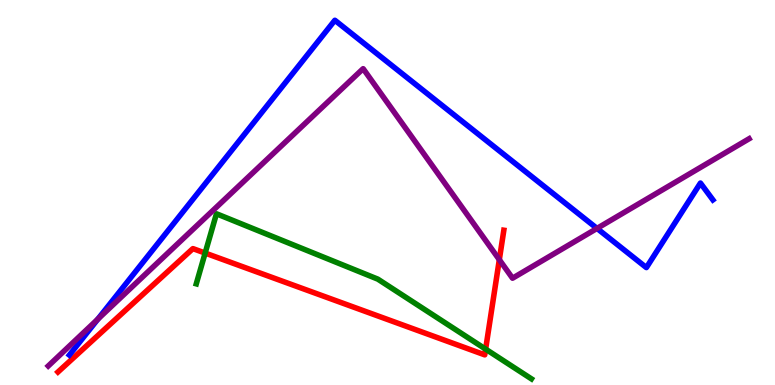[{'lines': ['blue', 'red'], 'intersections': []}, {'lines': ['green', 'red'], 'intersections': [{'x': 2.65, 'y': 3.43}, {'x': 6.27, 'y': 0.932}]}, {'lines': ['purple', 'red'], 'intersections': [{'x': 6.44, 'y': 3.25}]}, {'lines': ['blue', 'green'], 'intersections': []}, {'lines': ['blue', 'purple'], 'intersections': [{'x': 1.26, 'y': 1.71}, {'x': 7.7, 'y': 4.07}]}, {'lines': ['green', 'purple'], 'intersections': []}]